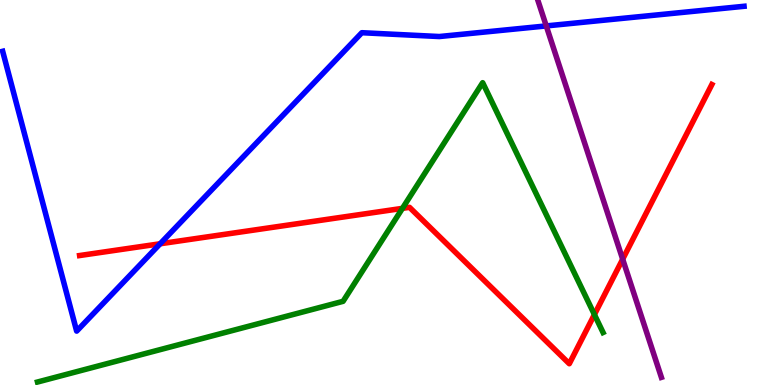[{'lines': ['blue', 'red'], 'intersections': [{'x': 2.07, 'y': 3.67}]}, {'lines': ['green', 'red'], 'intersections': [{'x': 5.19, 'y': 4.59}, {'x': 7.67, 'y': 1.83}]}, {'lines': ['purple', 'red'], 'intersections': [{'x': 8.03, 'y': 3.27}]}, {'lines': ['blue', 'green'], 'intersections': []}, {'lines': ['blue', 'purple'], 'intersections': [{'x': 7.05, 'y': 9.33}]}, {'lines': ['green', 'purple'], 'intersections': []}]